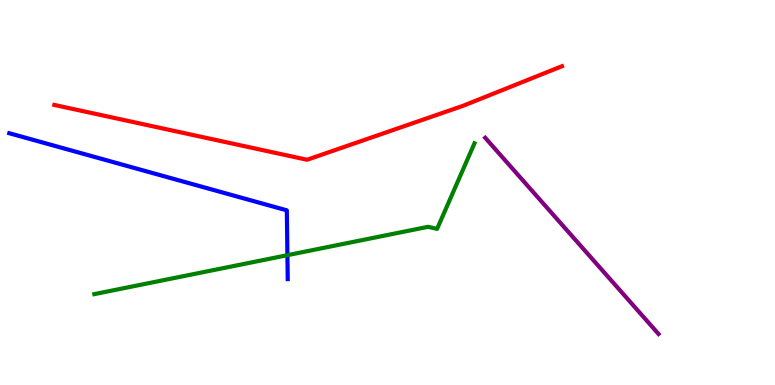[{'lines': ['blue', 'red'], 'intersections': []}, {'lines': ['green', 'red'], 'intersections': []}, {'lines': ['purple', 'red'], 'intersections': []}, {'lines': ['blue', 'green'], 'intersections': [{'x': 3.71, 'y': 3.37}]}, {'lines': ['blue', 'purple'], 'intersections': []}, {'lines': ['green', 'purple'], 'intersections': []}]